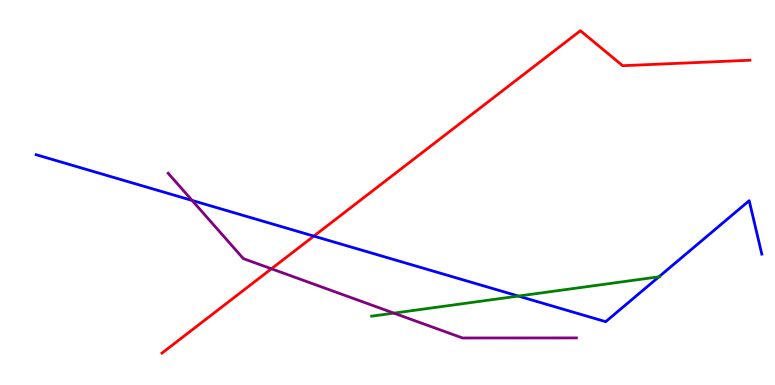[{'lines': ['blue', 'red'], 'intersections': [{'x': 4.05, 'y': 3.87}]}, {'lines': ['green', 'red'], 'intersections': []}, {'lines': ['purple', 'red'], 'intersections': [{'x': 3.5, 'y': 3.02}]}, {'lines': ['blue', 'green'], 'intersections': [{'x': 6.69, 'y': 2.31}, {'x': 8.5, 'y': 2.81}]}, {'lines': ['blue', 'purple'], 'intersections': [{'x': 2.48, 'y': 4.79}]}, {'lines': ['green', 'purple'], 'intersections': [{'x': 5.08, 'y': 1.87}]}]